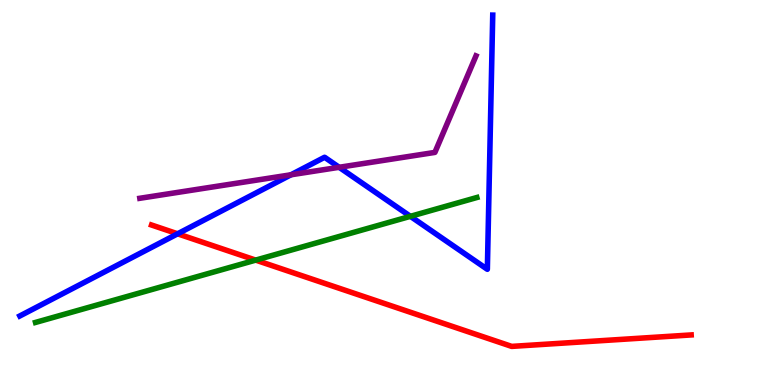[{'lines': ['blue', 'red'], 'intersections': [{'x': 2.29, 'y': 3.93}]}, {'lines': ['green', 'red'], 'intersections': [{'x': 3.3, 'y': 3.24}]}, {'lines': ['purple', 'red'], 'intersections': []}, {'lines': ['blue', 'green'], 'intersections': [{'x': 5.3, 'y': 4.38}]}, {'lines': ['blue', 'purple'], 'intersections': [{'x': 3.75, 'y': 5.46}, {'x': 4.38, 'y': 5.65}]}, {'lines': ['green', 'purple'], 'intersections': []}]